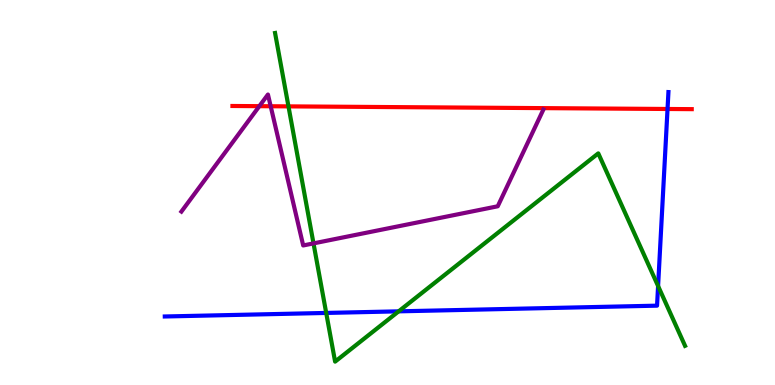[{'lines': ['blue', 'red'], 'intersections': [{'x': 8.61, 'y': 7.17}]}, {'lines': ['green', 'red'], 'intersections': [{'x': 3.72, 'y': 7.24}]}, {'lines': ['purple', 'red'], 'intersections': [{'x': 3.35, 'y': 7.24}, {'x': 3.49, 'y': 7.24}]}, {'lines': ['blue', 'green'], 'intersections': [{'x': 4.21, 'y': 1.87}, {'x': 5.14, 'y': 1.91}, {'x': 8.49, 'y': 2.57}]}, {'lines': ['blue', 'purple'], 'intersections': []}, {'lines': ['green', 'purple'], 'intersections': [{'x': 4.05, 'y': 3.68}]}]